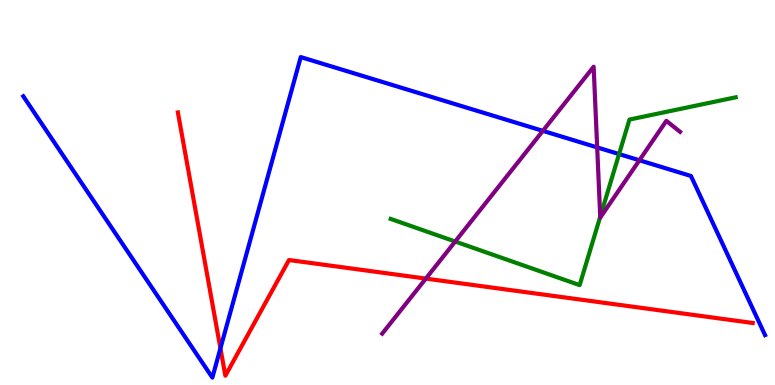[{'lines': ['blue', 'red'], 'intersections': [{'x': 2.84, 'y': 0.952}]}, {'lines': ['green', 'red'], 'intersections': []}, {'lines': ['purple', 'red'], 'intersections': [{'x': 5.49, 'y': 2.76}]}, {'lines': ['blue', 'green'], 'intersections': [{'x': 7.99, 'y': 6.0}]}, {'lines': ['blue', 'purple'], 'intersections': [{'x': 7.0, 'y': 6.6}, {'x': 7.71, 'y': 6.17}, {'x': 8.25, 'y': 5.84}]}, {'lines': ['green', 'purple'], 'intersections': [{'x': 5.87, 'y': 3.73}, {'x': 7.74, 'y': 4.37}]}]